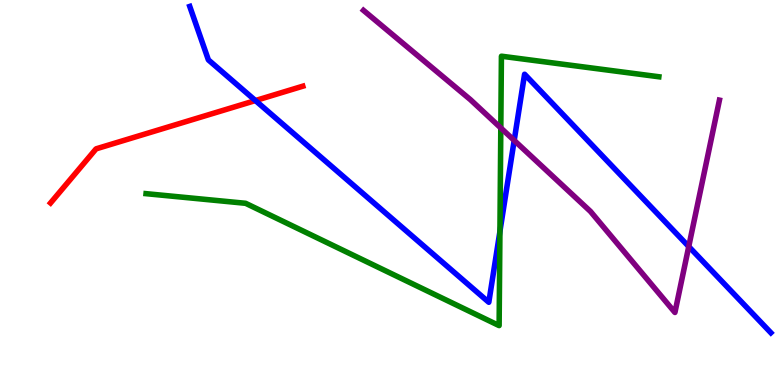[{'lines': ['blue', 'red'], 'intersections': [{'x': 3.3, 'y': 7.39}]}, {'lines': ['green', 'red'], 'intersections': []}, {'lines': ['purple', 'red'], 'intersections': []}, {'lines': ['blue', 'green'], 'intersections': [{'x': 6.45, 'y': 3.99}]}, {'lines': ['blue', 'purple'], 'intersections': [{'x': 6.63, 'y': 6.35}, {'x': 8.89, 'y': 3.6}]}, {'lines': ['green', 'purple'], 'intersections': [{'x': 6.46, 'y': 6.68}]}]